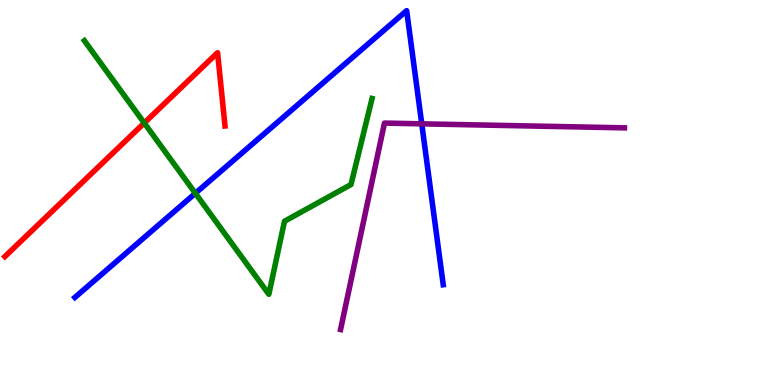[{'lines': ['blue', 'red'], 'intersections': []}, {'lines': ['green', 'red'], 'intersections': [{'x': 1.86, 'y': 6.81}]}, {'lines': ['purple', 'red'], 'intersections': []}, {'lines': ['blue', 'green'], 'intersections': [{'x': 2.52, 'y': 4.98}]}, {'lines': ['blue', 'purple'], 'intersections': [{'x': 5.44, 'y': 6.78}]}, {'lines': ['green', 'purple'], 'intersections': []}]